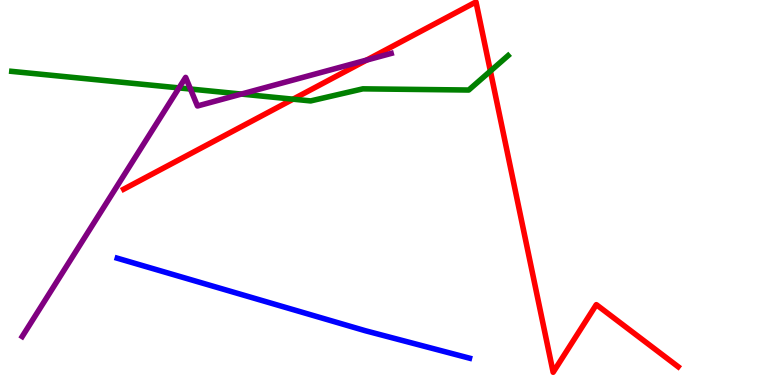[{'lines': ['blue', 'red'], 'intersections': []}, {'lines': ['green', 'red'], 'intersections': [{'x': 3.78, 'y': 7.42}, {'x': 6.33, 'y': 8.15}]}, {'lines': ['purple', 'red'], 'intersections': [{'x': 4.73, 'y': 8.44}]}, {'lines': ['blue', 'green'], 'intersections': []}, {'lines': ['blue', 'purple'], 'intersections': []}, {'lines': ['green', 'purple'], 'intersections': [{'x': 2.31, 'y': 7.72}, {'x': 2.46, 'y': 7.69}, {'x': 3.11, 'y': 7.56}]}]